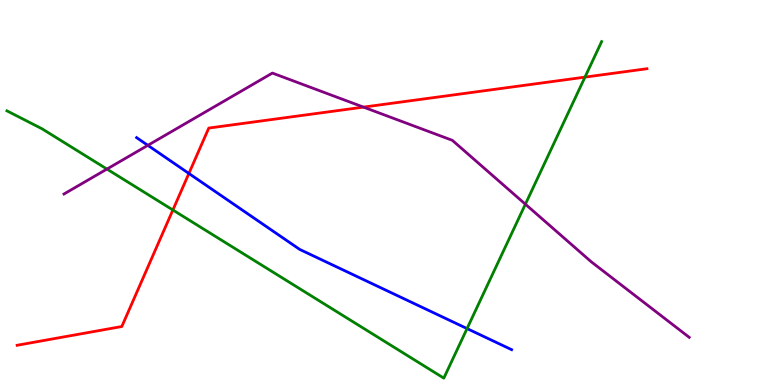[{'lines': ['blue', 'red'], 'intersections': [{'x': 2.44, 'y': 5.49}]}, {'lines': ['green', 'red'], 'intersections': [{'x': 2.23, 'y': 4.55}, {'x': 7.55, 'y': 8.0}]}, {'lines': ['purple', 'red'], 'intersections': [{'x': 4.69, 'y': 7.22}]}, {'lines': ['blue', 'green'], 'intersections': [{'x': 6.03, 'y': 1.47}]}, {'lines': ['blue', 'purple'], 'intersections': [{'x': 1.91, 'y': 6.23}]}, {'lines': ['green', 'purple'], 'intersections': [{'x': 1.38, 'y': 5.61}, {'x': 6.78, 'y': 4.7}]}]